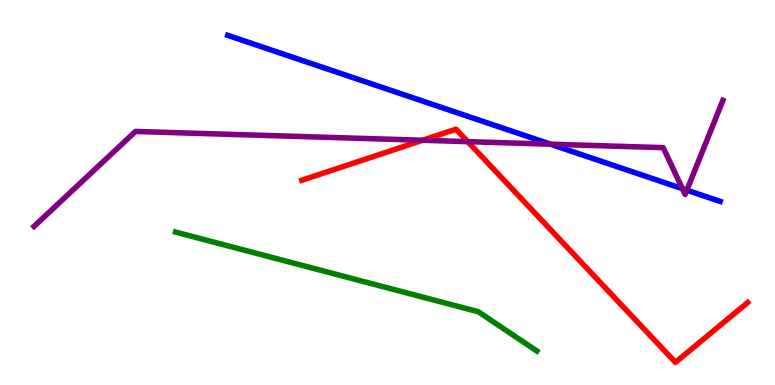[{'lines': ['blue', 'red'], 'intersections': []}, {'lines': ['green', 'red'], 'intersections': []}, {'lines': ['purple', 'red'], 'intersections': [{'x': 5.45, 'y': 6.36}, {'x': 6.03, 'y': 6.32}]}, {'lines': ['blue', 'green'], 'intersections': []}, {'lines': ['blue', 'purple'], 'intersections': [{'x': 7.1, 'y': 6.25}, {'x': 8.81, 'y': 5.1}, {'x': 8.86, 'y': 5.06}]}, {'lines': ['green', 'purple'], 'intersections': []}]